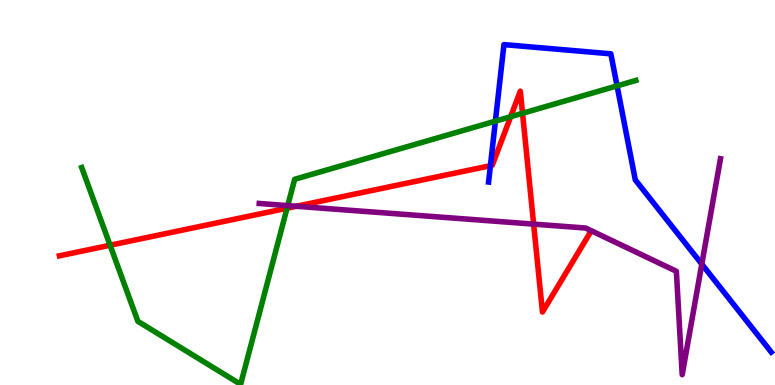[{'lines': ['blue', 'red'], 'intersections': [{'x': 6.33, 'y': 5.7}]}, {'lines': ['green', 'red'], 'intersections': [{'x': 1.42, 'y': 3.63}, {'x': 3.7, 'y': 4.59}, {'x': 6.59, 'y': 6.97}, {'x': 6.74, 'y': 7.06}]}, {'lines': ['purple', 'red'], 'intersections': [{'x': 3.82, 'y': 4.64}, {'x': 6.89, 'y': 4.18}]}, {'lines': ['blue', 'green'], 'intersections': [{'x': 6.39, 'y': 6.85}, {'x': 7.96, 'y': 7.77}]}, {'lines': ['blue', 'purple'], 'intersections': [{'x': 9.06, 'y': 3.14}]}, {'lines': ['green', 'purple'], 'intersections': [{'x': 3.71, 'y': 4.66}]}]